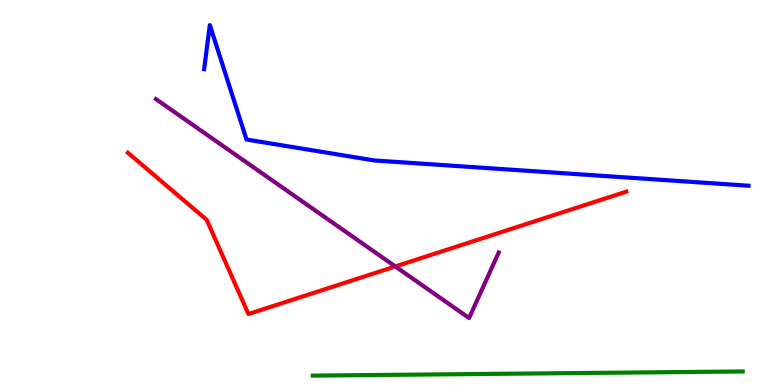[{'lines': ['blue', 'red'], 'intersections': []}, {'lines': ['green', 'red'], 'intersections': []}, {'lines': ['purple', 'red'], 'intersections': [{'x': 5.1, 'y': 3.08}]}, {'lines': ['blue', 'green'], 'intersections': []}, {'lines': ['blue', 'purple'], 'intersections': []}, {'lines': ['green', 'purple'], 'intersections': []}]